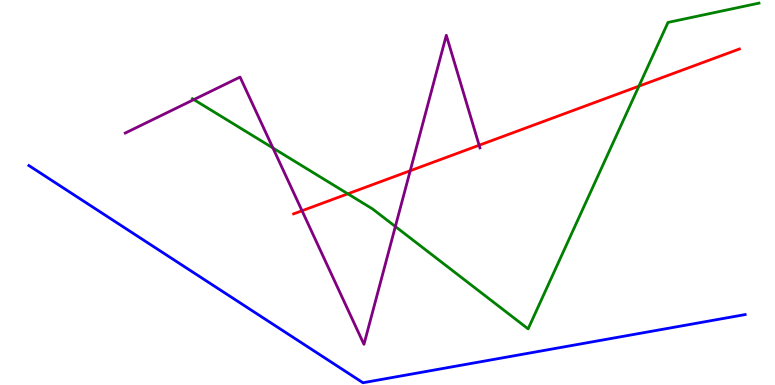[{'lines': ['blue', 'red'], 'intersections': []}, {'lines': ['green', 'red'], 'intersections': [{'x': 4.49, 'y': 4.97}, {'x': 8.24, 'y': 7.76}]}, {'lines': ['purple', 'red'], 'intersections': [{'x': 3.9, 'y': 4.53}, {'x': 5.29, 'y': 5.57}, {'x': 6.18, 'y': 6.23}]}, {'lines': ['blue', 'green'], 'intersections': []}, {'lines': ['blue', 'purple'], 'intersections': []}, {'lines': ['green', 'purple'], 'intersections': [{'x': 2.5, 'y': 7.41}, {'x': 3.52, 'y': 6.16}, {'x': 5.1, 'y': 4.12}]}]